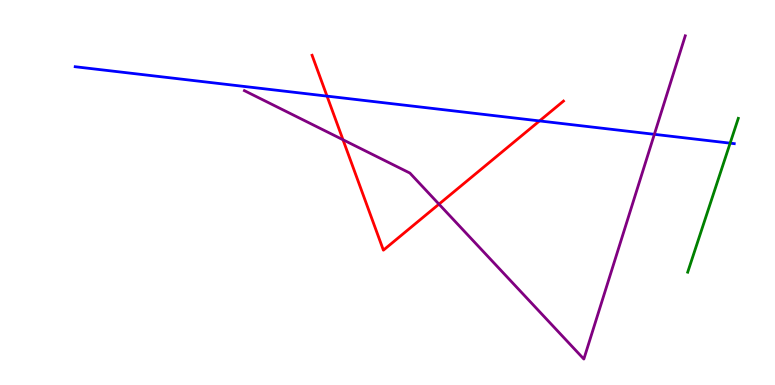[{'lines': ['blue', 'red'], 'intersections': [{'x': 4.22, 'y': 7.5}, {'x': 6.96, 'y': 6.86}]}, {'lines': ['green', 'red'], 'intersections': []}, {'lines': ['purple', 'red'], 'intersections': [{'x': 4.43, 'y': 6.37}, {'x': 5.66, 'y': 4.7}]}, {'lines': ['blue', 'green'], 'intersections': [{'x': 9.42, 'y': 6.28}]}, {'lines': ['blue', 'purple'], 'intersections': [{'x': 8.44, 'y': 6.51}]}, {'lines': ['green', 'purple'], 'intersections': []}]